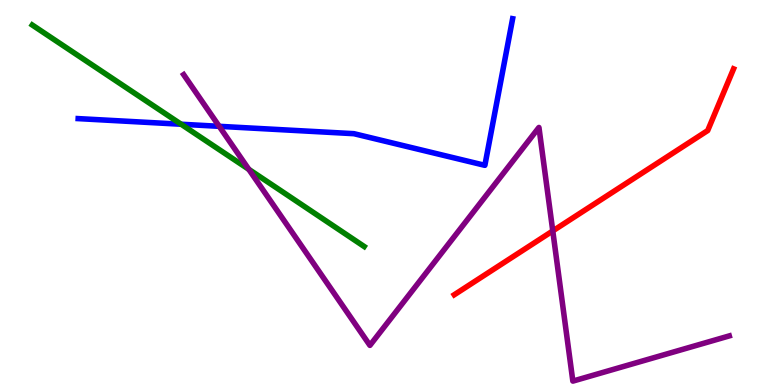[{'lines': ['blue', 'red'], 'intersections': []}, {'lines': ['green', 'red'], 'intersections': []}, {'lines': ['purple', 'red'], 'intersections': [{'x': 7.13, 'y': 4.0}]}, {'lines': ['blue', 'green'], 'intersections': [{'x': 2.34, 'y': 6.77}]}, {'lines': ['blue', 'purple'], 'intersections': [{'x': 2.83, 'y': 6.72}]}, {'lines': ['green', 'purple'], 'intersections': [{'x': 3.21, 'y': 5.6}]}]